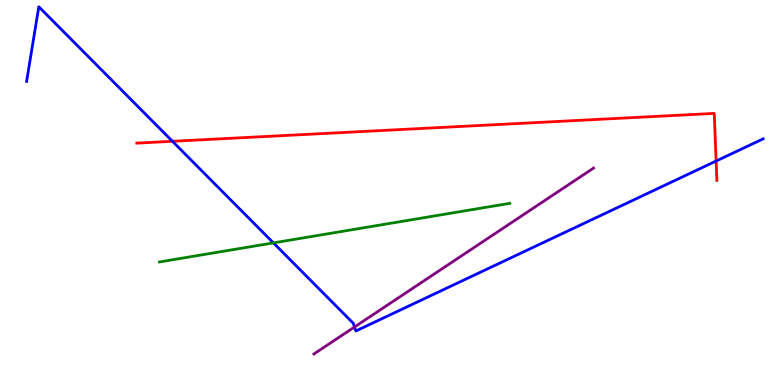[{'lines': ['blue', 'red'], 'intersections': [{'x': 2.23, 'y': 6.33}, {'x': 9.24, 'y': 5.82}]}, {'lines': ['green', 'red'], 'intersections': []}, {'lines': ['purple', 'red'], 'intersections': []}, {'lines': ['blue', 'green'], 'intersections': [{'x': 3.53, 'y': 3.69}]}, {'lines': ['blue', 'purple'], 'intersections': [{'x': 4.57, 'y': 1.51}]}, {'lines': ['green', 'purple'], 'intersections': []}]